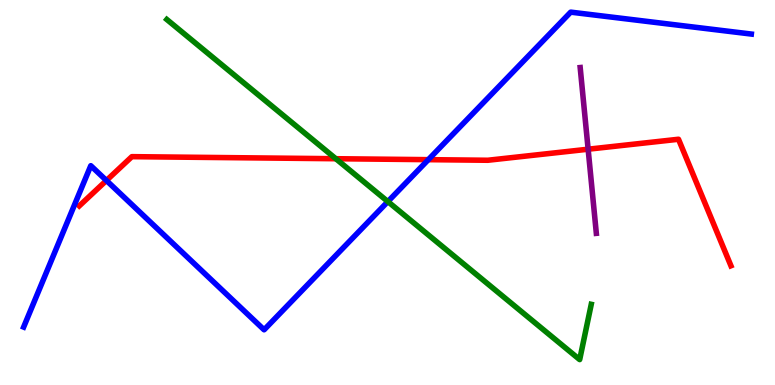[{'lines': ['blue', 'red'], 'intersections': [{'x': 1.37, 'y': 5.31}, {'x': 5.53, 'y': 5.85}]}, {'lines': ['green', 'red'], 'intersections': [{'x': 4.33, 'y': 5.88}]}, {'lines': ['purple', 'red'], 'intersections': [{'x': 7.59, 'y': 6.12}]}, {'lines': ['blue', 'green'], 'intersections': [{'x': 5.0, 'y': 4.76}]}, {'lines': ['blue', 'purple'], 'intersections': []}, {'lines': ['green', 'purple'], 'intersections': []}]